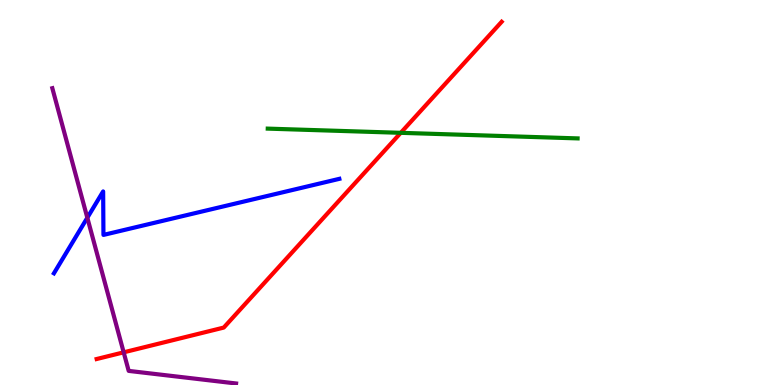[{'lines': ['blue', 'red'], 'intersections': []}, {'lines': ['green', 'red'], 'intersections': [{'x': 5.17, 'y': 6.55}]}, {'lines': ['purple', 'red'], 'intersections': [{'x': 1.6, 'y': 0.848}]}, {'lines': ['blue', 'green'], 'intersections': []}, {'lines': ['blue', 'purple'], 'intersections': [{'x': 1.13, 'y': 4.34}]}, {'lines': ['green', 'purple'], 'intersections': []}]